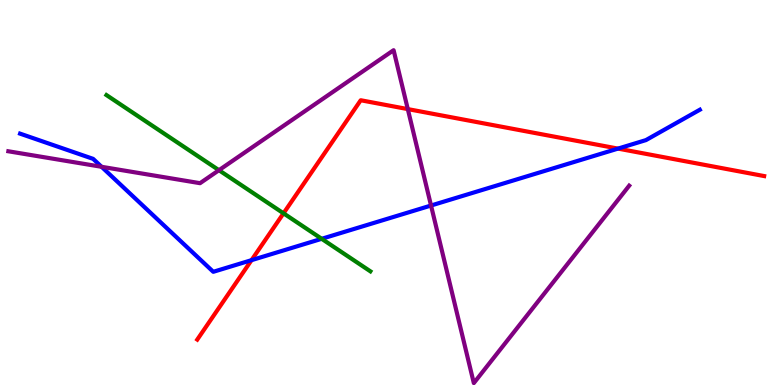[{'lines': ['blue', 'red'], 'intersections': [{'x': 3.25, 'y': 3.24}, {'x': 7.97, 'y': 6.14}]}, {'lines': ['green', 'red'], 'intersections': [{'x': 3.66, 'y': 4.46}]}, {'lines': ['purple', 'red'], 'intersections': [{'x': 5.26, 'y': 7.17}]}, {'lines': ['blue', 'green'], 'intersections': [{'x': 4.15, 'y': 3.8}]}, {'lines': ['blue', 'purple'], 'intersections': [{'x': 1.31, 'y': 5.67}, {'x': 5.56, 'y': 4.66}]}, {'lines': ['green', 'purple'], 'intersections': [{'x': 2.83, 'y': 5.58}]}]